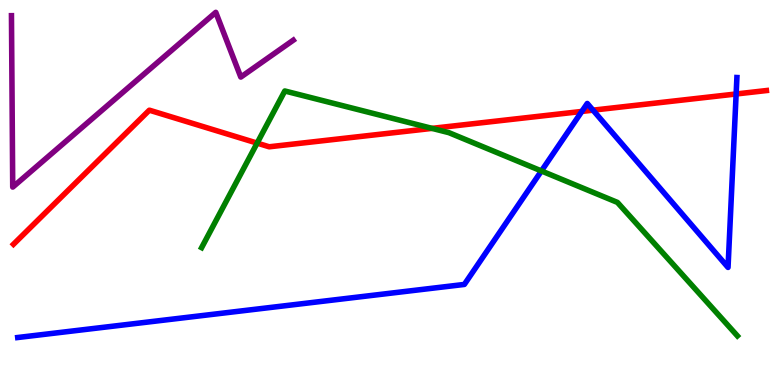[{'lines': ['blue', 'red'], 'intersections': [{'x': 7.51, 'y': 7.11}, {'x': 7.65, 'y': 7.14}, {'x': 9.5, 'y': 7.56}]}, {'lines': ['green', 'red'], 'intersections': [{'x': 3.32, 'y': 6.28}, {'x': 5.57, 'y': 6.67}]}, {'lines': ['purple', 'red'], 'intersections': []}, {'lines': ['blue', 'green'], 'intersections': [{'x': 6.99, 'y': 5.56}]}, {'lines': ['blue', 'purple'], 'intersections': []}, {'lines': ['green', 'purple'], 'intersections': []}]